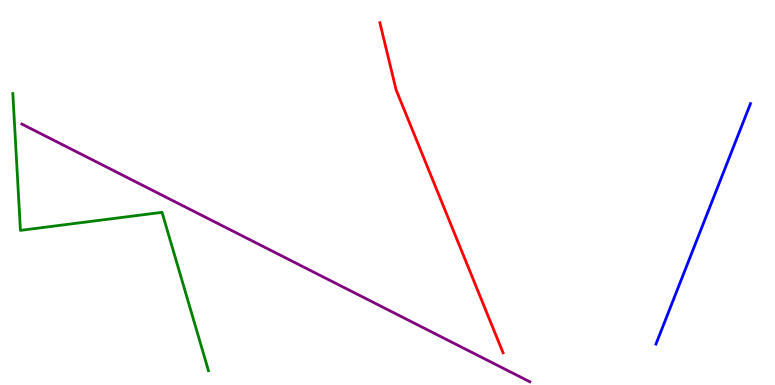[{'lines': ['blue', 'red'], 'intersections': []}, {'lines': ['green', 'red'], 'intersections': []}, {'lines': ['purple', 'red'], 'intersections': []}, {'lines': ['blue', 'green'], 'intersections': []}, {'lines': ['blue', 'purple'], 'intersections': []}, {'lines': ['green', 'purple'], 'intersections': []}]